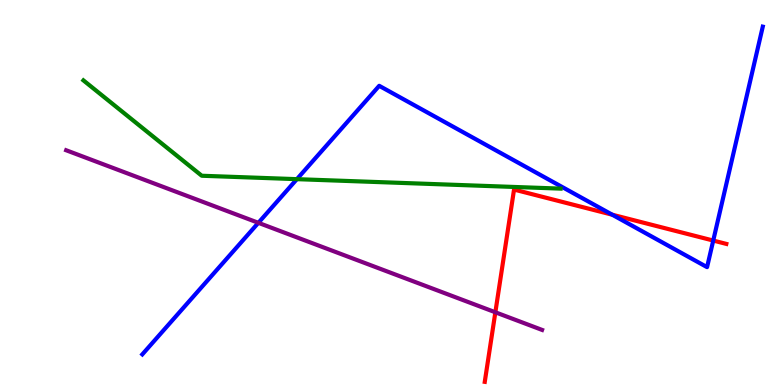[{'lines': ['blue', 'red'], 'intersections': [{'x': 7.9, 'y': 4.42}, {'x': 9.2, 'y': 3.75}]}, {'lines': ['green', 'red'], 'intersections': []}, {'lines': ['purple', 'red'], 'intersections': [{'x': 6.39, 'y': 1.89}]}, {'lines': ['blue', 'green'], 'intersections': [{'x': 3.83, 'y': 5.35}]}, {'lines': ['blue', 'purple'], 'intersections': [{'x': 3.33, 'y': 4.21}]}, {'lines': ['green', 'purple'], 'intersections': []}]